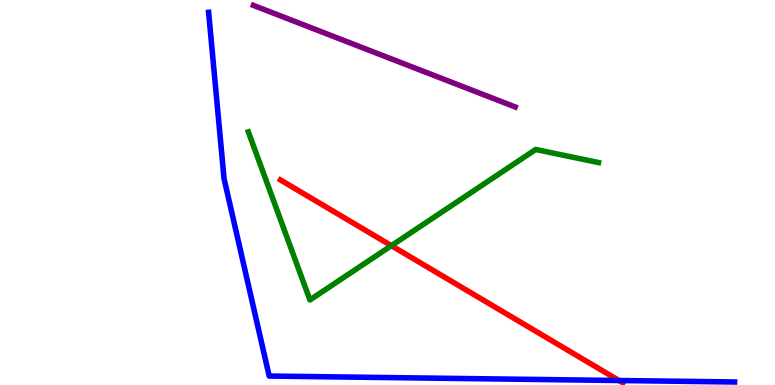[{'lines': ['blue', 'red'], 'intersections': [{'x': 7.99, 'y': 0.117}]}, {'lines': ['green', 'red'], 'intersections': [{'x': 5.05, 'y': 3.62}]}, {'lines': ['purple', 'red'], 'intersections': []}, {'lines': ['blue', 'green'], 'intersections': []}, {'lines': ['blue', 'purple'], 'intersections': []}, {'lines': ['green', 'purple'], 'intersections': []}]